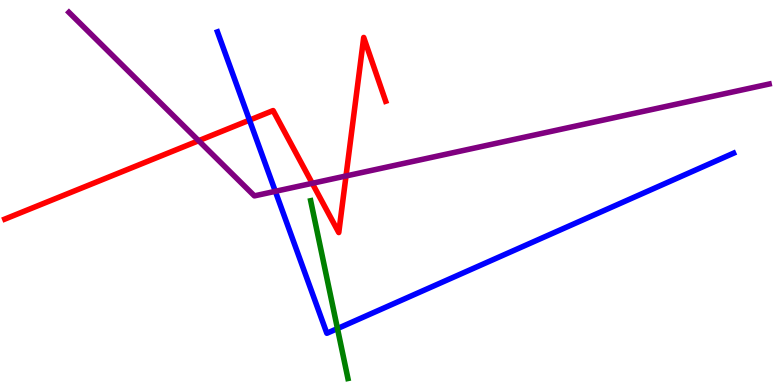[{'lines': ['blue', 'red'], 'intersections': [{'x': 3.22, 'y': 6.88}]}, {'lines': ['green', 'red'], 'intersections': []}, {'lines': ['purple', 'red'], 'intersections': [{'x': 2.56, 'y': 6.35}, {'x': 4.03, 'y': 5.24}, {'x': 4.46, 'y': 5.43}]}, {'lines': ['blue', 'green'], 'intersections': [{'x': 4.35, 'y': 1.47}]}, {'lines': ['blue', 'purple'], 'intersections': [{'x': 3.55, 'y': 5.03}]}, {'lines': ['green', 'purple'], 'intersections': []}]